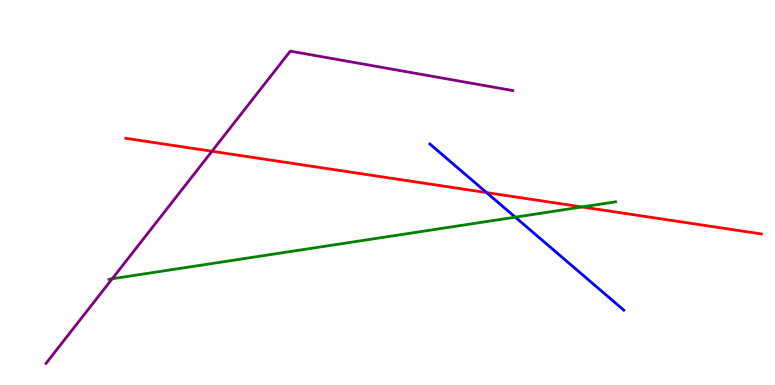[{'lines': ['blue', 'red'], 'intersections': [{'x': 6.28, 'y': 5.0}]}, {'lines': ['green', 'red'], 'intersections': [{'x': 7.51, 'y': 4.62}]}, {'lines': ['purple', 'red'], 'intersections': [{'x': 2.74, 'y': 6.07}]}, {'lines': ['blue', 'green'], 'intersections': [{'x': 6.65, 'y': 4.36}]}, {'lines': ['blue', 'purple'], 'intersections': []}, {'lines': ['green', 'purple'], 'intersections': [{'x': 1.45, 'y': 2.76}]}]